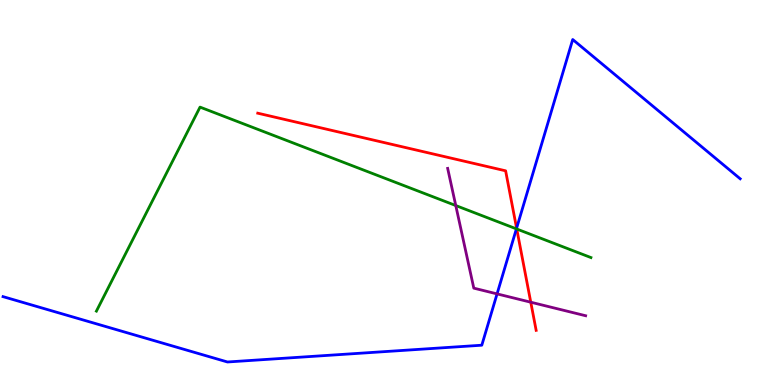[{'lines': ['blue', 'red'], 'intersections': [{'x': 6.67, 'y': 4.07}]}, {'lines': ['green', 'red'], 'intersections': [{'x': 6.67, 'y': 4.05}]}, {'lines': ['purple', 'red'], 'intersections': [{'x': 6.85, 'y': 2.15}]}, {'lines': ['blue', 'green'], 'intersections': [{'x': 6.66, 'y': 4.06}]}, {'lines': ['blue', 'purple'], 'intersections': [{'x': 6.41, 'y': 2.37}]}, {'lines': ['green', 'purple'], 'intersections': [{'x': 5.88, 'y': 4.66}]}]